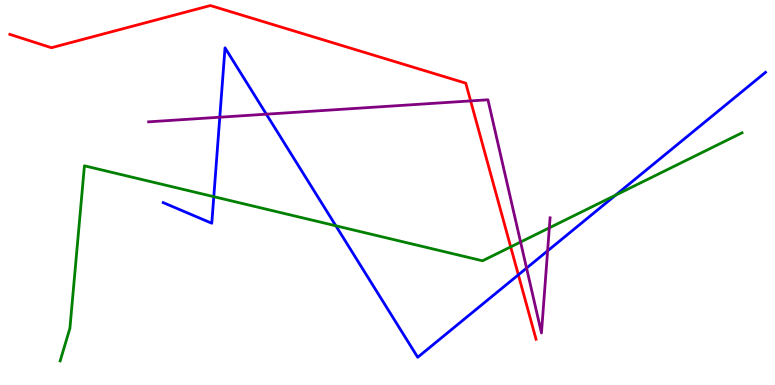[{'lines': ['blue', 'red'], 'intersections': [{'x': 6.69, 'y': 2.86}]}, {'lines': ['green', 'red'], 'intersections': [{'x': 6.59, 'y': 3.59}]}, {'lines': ['purple', 'red'], 'intersections': [{'x': 6.07, 'y': 7.38}]}, {'lines': ['blue', 'green'], 'intersections': [{'x': 2.76, 'y': 4.89}, {'x': 4.33, 'y': 4.14}, {'x': 7.94, 'y': 4.93}]}, {'lines': ['blue', 'purple'], 'intersections': [{'x': 2.84, 'y': 6.96}, {'x': 3.44, 'y': 7.03}, {'x': 6.79, 'y': 3.04}, {'x': 7.07, 'y': 3.48}]}, {'lines': ['green', 'purple'], 'intersections': [{'x': 6.72, 'y': 3.71}, {'x': 7.09, 'y': 4.08}]}]